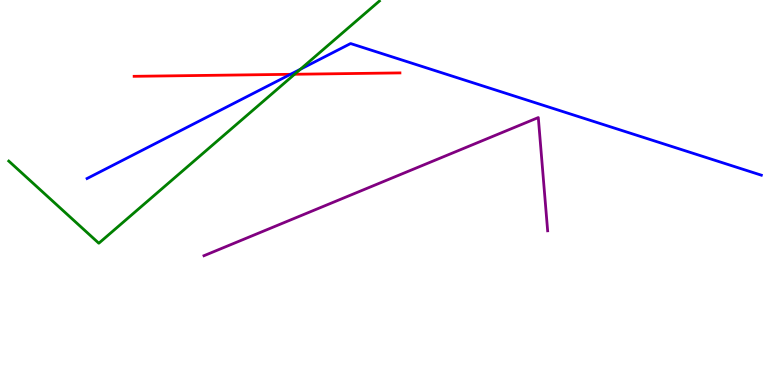[{'lines': ['blue', 'red'], 'intersections': [{'x': 3.75, 'y': 8.07}]}, {'lines': ['green', 'red'], 'intersections': [{'x': 3.8, 'y': 8.07}]}, {'lines': ['purple', 'red'], 'intersections': []}, {'lines': ['blue', 'green'], 'intersections': [{'x': 3.88, 'y': 8.2}]}, {'lines': ['blue', 'purple'], 'intersections': []}, {'lines': ['green', 'purple'], 'intersections': []}]